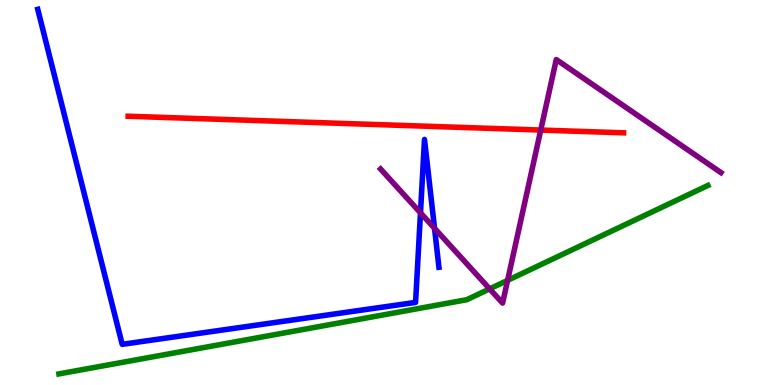[{'lines': ['blue', 'red'], 'intersections': []}, {'lines': ['green', 'red'], 'intersections': []}, {'lines': ['purple', 'red'], 'intersections': [{'x': 6.98, 'y': 6.62}]}, {'lines': ['blue', 'green'], 'intersections': []}, {'lines': ['blue', 'purple'], 'intersections': [{'x': 5.43, 'y': 4.47}, {'x': 5.61, 'y': 4.07}]}, {'lines': ['green', 'purple'], 'intersections': [{'x': 6.32, 'y': 2.5}, {'x': 6.55, 'y': 2.72}]}]